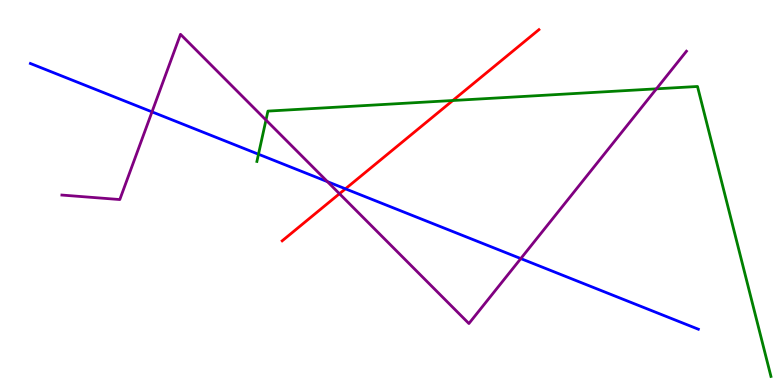[{'lines': ['blue', 'red'], 'intersections': [{'x': 4.46, 'y': 5.1}]}, {'lines': ['green', 'red'], 'intersections': [{'x': 5.84, 'y': 7.39}]}, {'lines': ['purple', 'red'], 'intersections': [{'x': 4.38, 'y': 4.97}]}, {'lines': ['blue', 'green'], 'intersections': [{'x': 3.34, 'y': 5.99}]}, {'lines': ['blue', 'purple'], 'intersections': [{'x': 1.96, 'y': 7.09}, {'x': 4.22, 'y': 5.28}, {'x': 6.72, 'y': 3.28}]}, {'lines': ['green', 'purple'], 'intersections': [{'x': 3.43, 'y': 6.88}, {'x': 8.47, 'y': 7.69}]}]